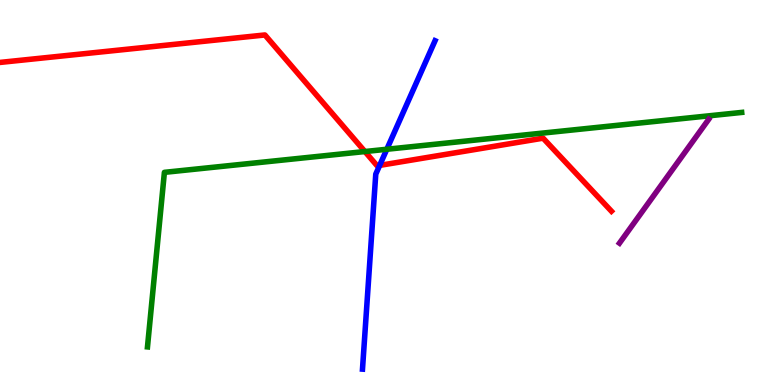[{'lines': ['blue', 'red'], 'intersections': [{'x': 4.9, 'y': 5.7}]}, {'lines': ['green', 'red'], 'intersections': [{'x': 4.71, 'y': 6.06}]}, {'lines': ['purple', 'red'], 'intersections': []}, {'lines': ['blue', 'green'], 'intersections': [{'x': 4.99, 'y': 6.12}]}, {'lines': ['blue', 'purple'], 'intersections': []}, {'lines': ['green', 'purple'], 'intersections': []}]